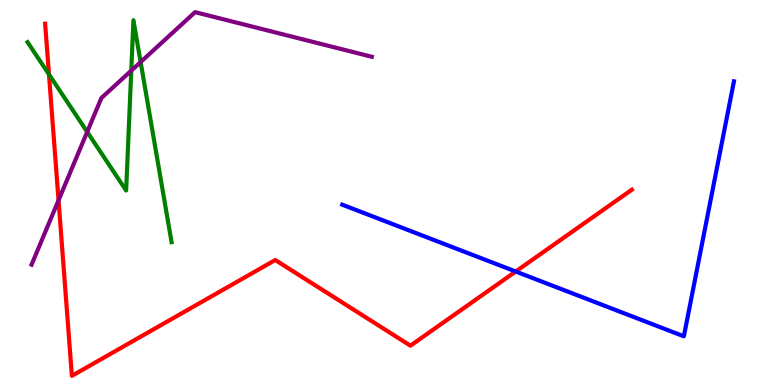[{'lines': ['blue', 'red'], 'intersections': [{'x': 6.65, 'y': 2.95}]}, {'lines': ['green', 'red'], 'intersections': [{'x': 0.632, 'y': 8.07}]}, {'lines': ['purple', 'red'], 'intersections': [{'x': 0.755, 'y': 4.8}]}, {'lines': ['blue', 'green'], 'intersections': []}, {'lines': ['blue', 'purple'], 'intersections': []}, {'lines': ['green', 'purple'], 'intersections': [{'x': 1.13, 'y': 6.57}, {'x': 1.69, 'y': 8.17}, {'x': 1.81, 'y': 8.39}]}]